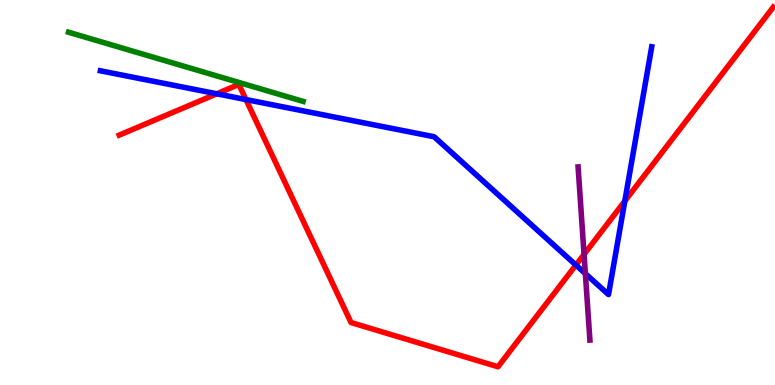[{'lines': ['blue', 'red'], 'intersections': [{'x': 2.8, 'y': 7.56}, {'x': 3.17, 'y': 7.41}, {'x': 7.43, 'y': 3.12}, {'x': 8.06, 'y': 4.78}]}, {'lines': ['green', 'red'], 'intersections': []}, {'lines': ['purple', 'red'], 'intersections': [{'x': 7.54, 'y': 3.39}]}, {'lines': ['blue', 'green'], 'intersections': []}, {'lines': ['blue', 'purple'], 'intersections': [{'x': 7.55, 'y': 2.89}]}, {'lines': ['green', 'purple'], 'intersections': []}]